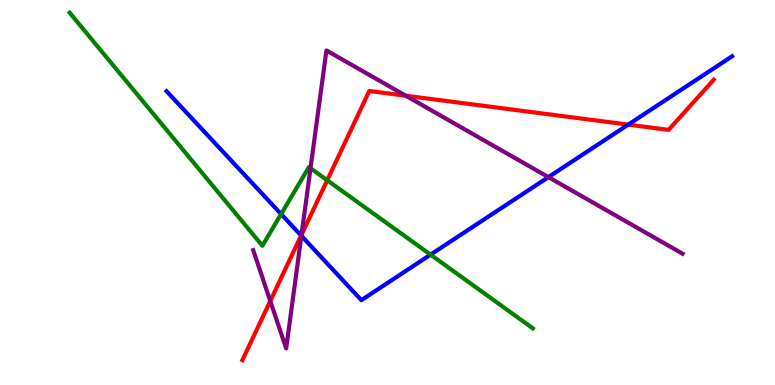[{'lines': ['blue', 'red'], 'intersections': [{'x': 3.89, 'y': 3.88}, {'x': 8.11, 'y': 6.76}]}, {'lines': ['green', 'red'], 'intersections': [{'x': 4.22, 'y': 5.32}]}, {'lines': ['purple', 'red'], 'intersections': [{'x': 3.49, 'y': 2.18}, {'x': 3.89, 'y': 3.9}, {'x': 5.24, 'y': 7.51}]}, {'lines': ['blue', 'green'], 'intersections': [{'x': 3.63, 'y': 4.44}, {'x': 5.56, 'y': 3.39}]}, {'lines': ['blue', 'purple'], 'intersections': [{'x': 3.89, 'y': 3.87}, {'x': 7.08, 'y': 5.4}]}, {'lines': ['green', 'purple'], 'intersections': [{'x': 4.01, 'y': 5.63}]}]